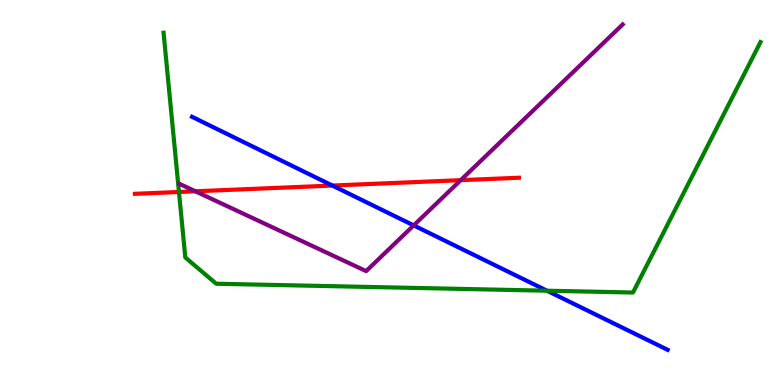[{'lines': ['blue', 'red'], 'intersections': [{'x': 4.29, 'y': 5.18}]}, {'lines': ['green', 'red'], 'intersections': [{'x': 2.31, 'y': 5.01}]}, {'lines': ['purple', 'red'], 'intersections': [{'x': 2.52, 'y': 5.03}, {'x': 5.94, 'y': 5.32}]}, {'lines': ['blue', 'green'], 'intersections': [{'x': 7.06, 'y': 2.45}]}, {'lines': ['blue', 'purple'], 'intersections': [{'x': 5.34, 'y': 4.15}]}, {'lines': ['green', 'purple'], 'intersections': []}]